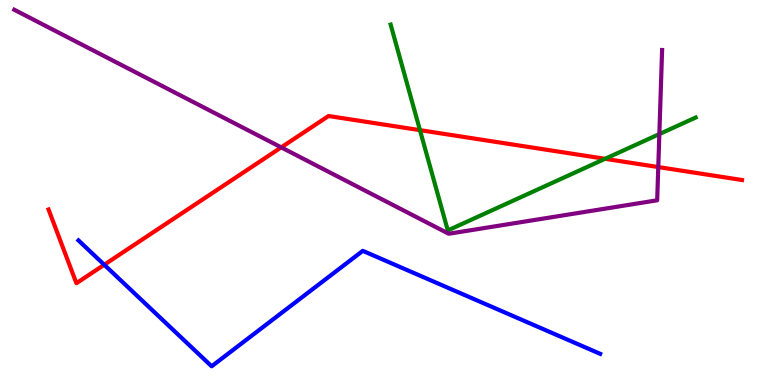[{'lines': ['blue', 'red'], 'intersections': [{'x': 1.35, 'y': 3.12}]}, {'lines': ['green', 'red'], 'intersections': [{'x': 5.42, 'y': 6.62}, {'x': 7.81, 'y': 5.87}]}, {'lines': ['purple', 'red'], 'intersections': [{'x': 3.63, 'y': 6.17}, {'x': 8.49, 'y': 5.66}]}, {'lines': ['blue', 'green'], 'intersections': []}, {'lines': ['blue', 'purple'], 'intersections': []}, {'lines': ['green', 'purple'], 'intersections': [{'x': 8.51, 'y': 6.52}]}]